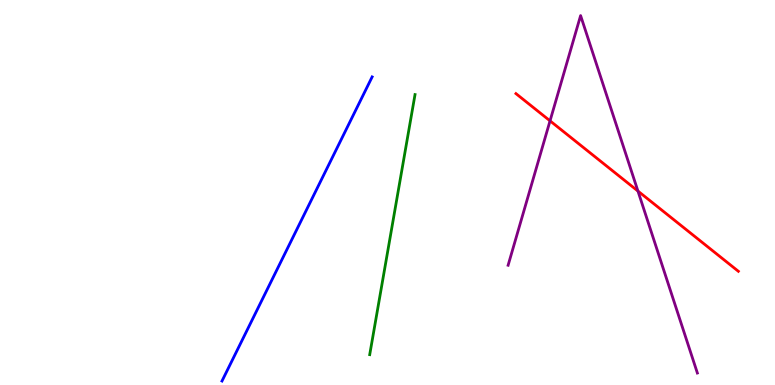[{'lines': ['blue', 'red'], 'intersections': []}, {'lines': ['green', 'red'], 'intersections': []}, {'lines': ['purple', 'red'], 'intersections': [{'x': 7.1, 'y': 6.86}, {'x': 8.23, 'y': 5.04}]}, {'lines': ['blue', 'green'], 'intersections': []}, {'lines': ['blue', 'purple'], 'intersections': []}, {'lines': ['green', 'purple'], 'intersections': []}]